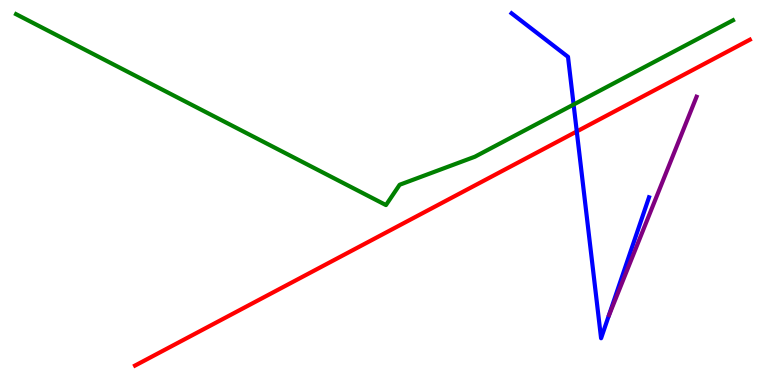[{'lines': ['blue', 'red'], 'intersections': [{'x': 7.44, 'y': 6.59}]}, {'lines': ['green', 'red'], 'intersections': []}, {'lines': ['purple', 'red'], 'intersections': []}, {'lines': ['blue', 'green'], 'intersections': [{'x': 7.4, 'y': 7.28}]}, {'lines': ['blue', 'purple'], 'intersections': []}, {'lines': ['green', 'purple'], 'intersections': []}]